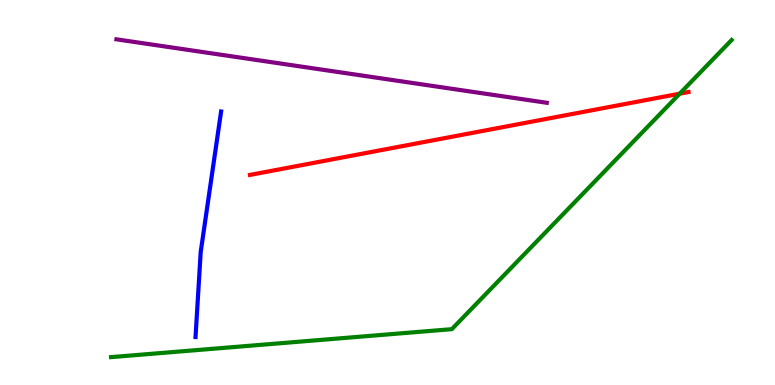[{'lines': ['blue', 'red'], 'intersections': []}, {'lines': ['green', 'red'], 'intersections': [{'x': 8.77, 'y': 7.57}]}, {'lines': ['purple', 'red'], 'intersections': []}, {'lines': ['blue', 'green'], 'intersections': []}, {'lines': ['blue', 'purple'], 'intersections': []}, {'lines': ['green', 'purple'], 'intersections': []}]